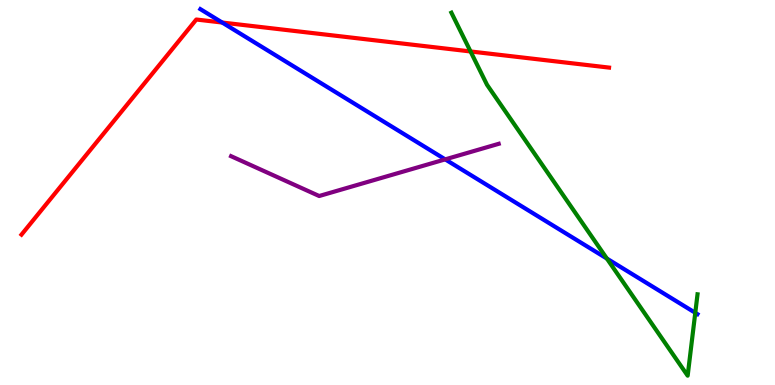[{'lines': ['blue', 'red'], 'intersections': [{'x': 2.87, 'y': 9.41}]}, {'lines': ['green', 'red'], 'intersections': [{'x': 6.07, 'y': 8.66}]}, {'lines': ['purple', 'red'], 'intersections': []}, {'lines': ['blue', 'green'], 'intersections': [{'x': 7.83, 'y': 3.28}, {'x': 8.97, 'y': 1.88}]}, {'lines': ['blue', 'purple'], 'intersections': [{'x': 5.74, 'y': 5.86}]}, {'lines': ['green', 'purple'], 'intersections': []}]